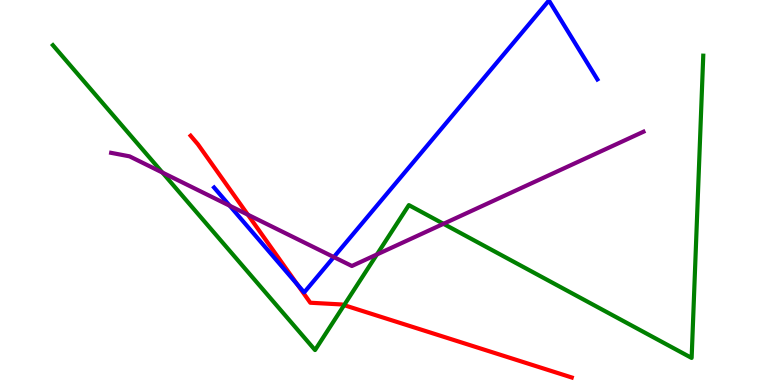[{'lines': ['blue', 'red'], 'intersections': [{'x': 3.84, 'y': 2.61}]}, {'lines': ['green', 'red'], 'intersections': [{'x': 4.44, 'y': 2.07}]}, {'lines': ['purple', 'red'], 'intersections': [{'x': 3.2, 'y': 4.42}]}, {'lines': ['blue', 'green'], 'intersections': []}, {'lines': ['blue', 'purple'], 'intersections': [{'x': 2.96, 'y': 4.66}, {'x': 4.31, 'y': 3.32}]}, {'lines': ['green', 'purple'], 'intersections': [{'x': 2.1, 'y': 5.52}, {'x': 4.86, 'y': 3.39}, {'x': 5.72, 'y': 4.19}]}]